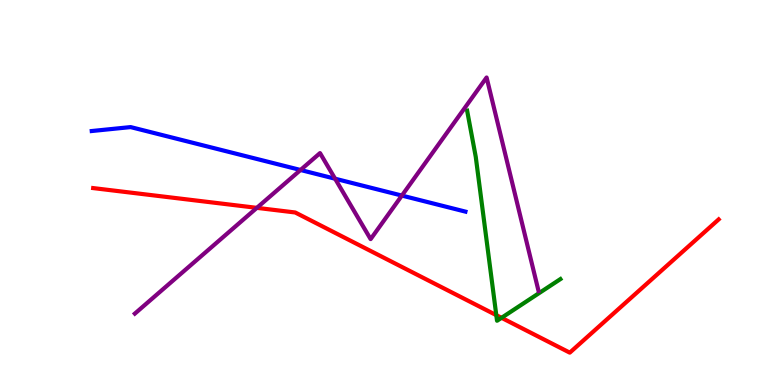[{'lines': ['blue', 'red'], 'intersections': []}, {'lines': ['green', 'red'], 'intersections': [{'x': 6.4, 'y': 1.81}, {'x': 6.47, 'y': 1.75}]}, {'lines': ['purple', 'red'], 'intersections': [{'x': 3.31, 'y': 4.6}]}, {'lines': ['blue', 'green'], 'intersections': []}, {'lines': ['blue', 'purple'], 'intersections': [{'x': 3.88, 'y': 5.58}, {'x': 4.32, 'y': 5.36}, {'x': 5.19, 'y': 4.92}]}, {'lines': ['green', 'purple'], 'intersections': []}]